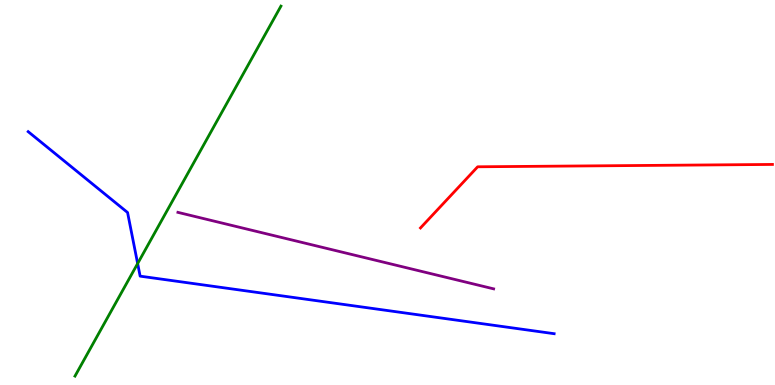[{'lines': ['blue', 'red'], 'intersections': []}, {'lines': ['green', 'red'], 'intersections': []}, {'lines': ['purple', 'red'], 'intersections': []}, {'lines': ['blue', 'green'], 'intersections': [{'x': 1.78, 'y': 3.15}]}, {'lines': ['blue', 'purple'], 'intersections': []}, {'lines': ['green', 'purple'], 'intersections': []}]